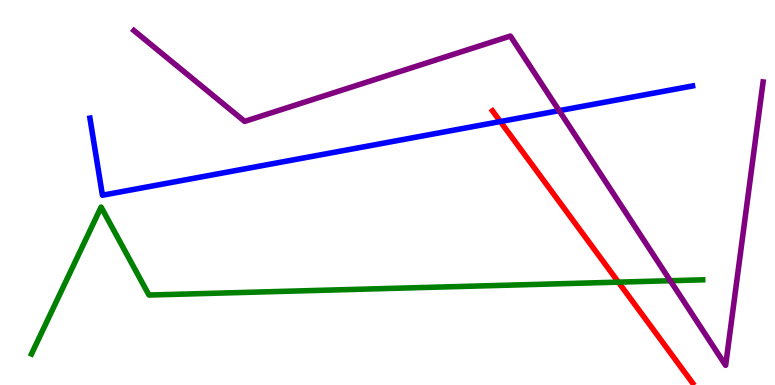[{'lines': ['blue', 'red'], 'intersections': [{'x': 6.46, 'y': 6.84}]}, {'lines': ['green', 'red'], 'intersections': [{'x': 7.98, 'y': 2.67}]}, {'lines': ['purple', 'red'], 'intersections': []}, {'lines': ['blue', 'green'], 'intersections': []}, {'lines': ['blue', 'purple'], 'intersections': [{'x': 7.21, 'y': 7.13}]}, {'lines': ['green', 'purple'], 'intersections': [{'x': 8.65, 'y': 2.71}]}]